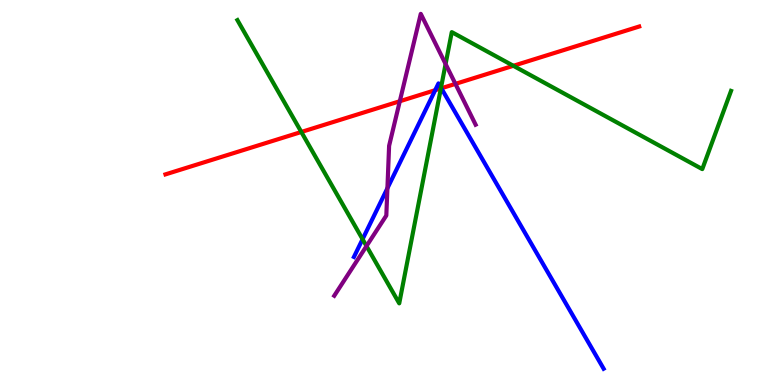[{'lines': ['blue', 'red'], 'intersections': [{'x': 5.62, 'y': 7.66}, {'x': 5.69, 'y': 7.71}]}, {'lines': ['green', 'red'], 'intersections': [{'x': 3.89, 'y': 6.57}, {'x': 5.69, 'y': 7.7}, {'x': 6.62, 'y': 8.29}]}, {'lines': ['purple', 'red'], 'intersections': [{'x': 5.16, 'y': 7.37}, {'x': 5.88, 'y': 7.82}]}, {'lines': ['blue', 'green'], 'intersections': [{'x': 4.68, 'y': 3.79}, {'x': 5.69, 'y': 7.72}]}, {'lines': ['blue', 'purple'], 'intersections': [{'x': 5.0, 'y': 5.11}]}, {'lines': ['green', 'purple'], 'intersections': [{'x': 4.73, 'y': 3.61}, {'x': 5.75, 'y': 8.34}]}]